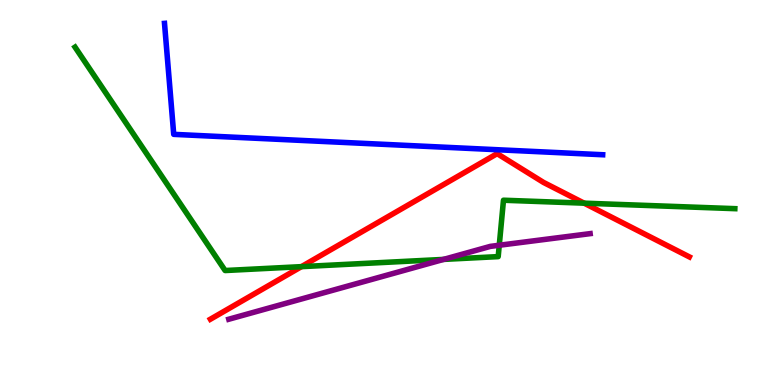[{'lines': ['blue', 'red'], 'intersections': []}, {'lines': ['green', 'red'], 'intersections': [{'x': 3.89, 'y': 3.07}, {'x': 7.54, 'y': 4.72}]}, {'lines': ['purple', 'red'], 'intersections': []}, {'lines': ['blue', 'green'], 'intersections': []}, {'lines': ['blue', 'purple'], 'intersections': []}, {'lines': ['green', 'purple'], 'intersections': [{'x': 5.72, 'y': 3.26}, {'x': 6.44, 'y': 3.63}]}]